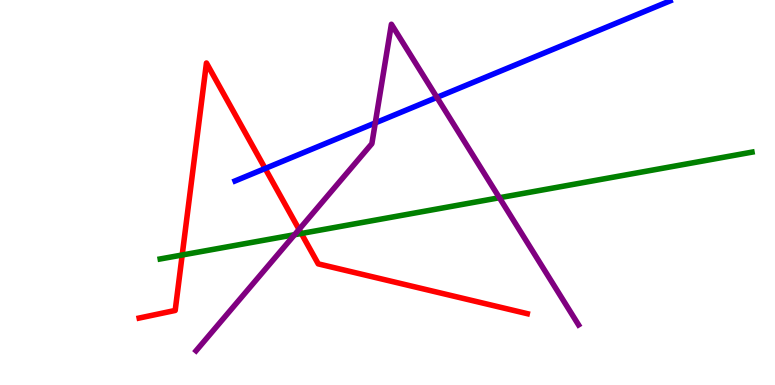[{'lines': ['blue', 'red'], 'intersections': [{'x': 3.42, 'y': 5.62}]}, {'lines': ['green', 'red'], 'intersections': [{'x': 2.35, 'y': 3.38}, {'x': 3.89, 'y': 3.94}]}, {'lines': ['purple', 'red'], 'intersections': [{'x': 3.86, 'y': 4.04}]}, {'lines': ['blue', 'green'], 'intersections': []}, {'lines': ['blue', 'purple'], 'intersections': [{'x': 4.84, 'y': 6.81}, {'x': 5.64, 'y': 7.47}]}, {'lines': ['green', 'purple'], 'intersections': [{'x': 3.8, 'y': 3.9}, {'x': 6.44, 'y': 4.86}]}]